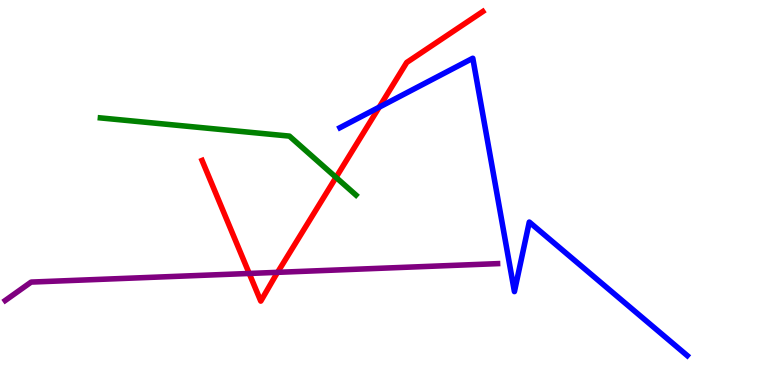[{'lines': ['blue', 'red'], 'intersections': [{'x': 4.89, 'y': 7.22}]}, {'lines': ['green', 'red'], 'intersections': [{'x': 4.34, 'y': 5.39}]}, {'lines': ['purple', 'red'], 'intersections': [{'x': 3.22, 'y': 2.9}, {'x': 3.58, 'y': 2.93}]}, {'lines': ['blue', 'green'], 'intersections': []}, {'lines': ['blue', 'purple'], 'intersections': []}, {'lines': ['green', 'purple'], 'intersections': []}]